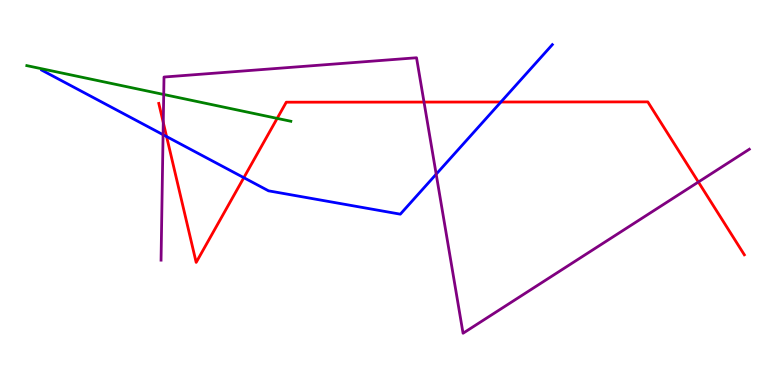[{'lines': ['blue', 'red'], 'intersections': [{'x': 2.15, 'y': 6.45}, {'x': 3.15, 'y': 5.38}, {'x': 6.46, 'y': 7.35}]}, {'lines': ['green', 'red'], 'intersections': [{'x': 3.58, 'y': 6.93}]}, {'lines': ['purple', 'red'], 'intersections': [{'x': 2.11, 'y': 6.82}, {'x': 5.47, 'y': 7.35}, {'x': 9.01, 'y': 5.27}]}, {'lines': ['blue', 'green'], 'intersections': []}, {'lines': ['blue', 'purple'], 'intersections': [{'x': 2.1, 'y': 6.5}, {'x': 5.63, 'y': 5.48}]}, {'lines': ['green', 'purple'], 'intersections': [{'x': 2.11, 'y': 7.55}]}]